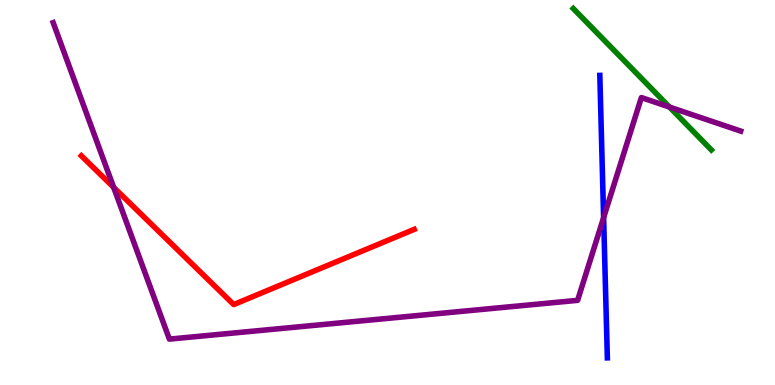[{'lines': ['blue', 'red'], 'intersections': []}, {'lines': ['green', 'red'], 'intersections': []}, {'lines': ['purple', 'red'], 'intersections': [{'x': 1.47, 'y': 5.13}]}, {'lines': ['blue', 'green'], 'intersections': []}, {'lines': ['blue', 'purple'], 'intersections': [{'x': 7.79, 'y': 4.35}]}, {'lines': ['green', 'purple'], 'intersections': [{'x': 8.64, 'y': 7.22}]}]